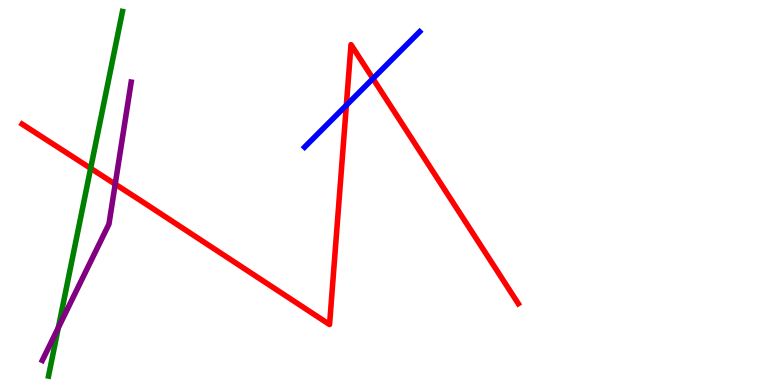[{'lines': ['blue', 'red'], 'intersections': [{'x': 4.47, 'y': 7.27}, {'x': 4.81, 'y': 7.96}]}, {'lines': ['green', 'red'], 'intersections': [{'x': 1.17, 'y': 5.63}]}, {'lines': ['purple', 'red'], 'intersections': [{'x': 1.49, 'y': 5.22}]}, {'lines': ['blue', 'green'], 'intersections': []}, {'lines': ['blue', 'purple'], 'intersections': []}, {'lines': ['green', 'purple'], 'intersections': [{'x': 0.753, 'y': 1.49}]}]